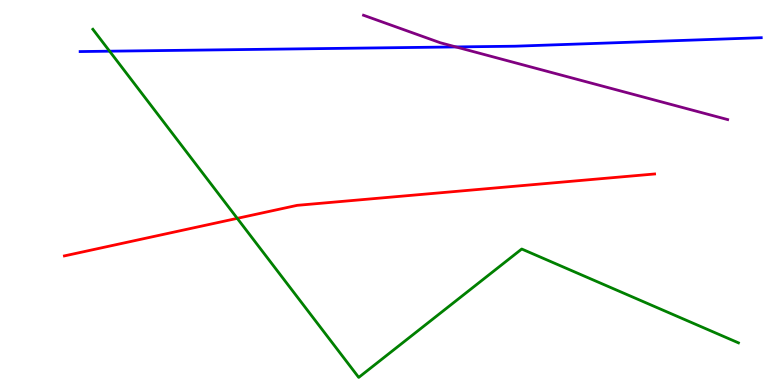[{'lines': ['blue', 'red'], 'intersections': []}, {'lines': ['green', 'red'], 'intersections': [{'x': 3.06, 'y': 4.33}]}, {'lines': ['purple', 'red'], 'intersections': []}, {'lines': ['blue', 'green'], 'intersections': [{'x': 1.41, 'y': 8.67}]}, {'lines': ['blue', 'purple'], 'intersections': [{'x': 5.88, 'y': 8.78}]}, {'lines': ['green', 'purple'], 'intersections': []}]